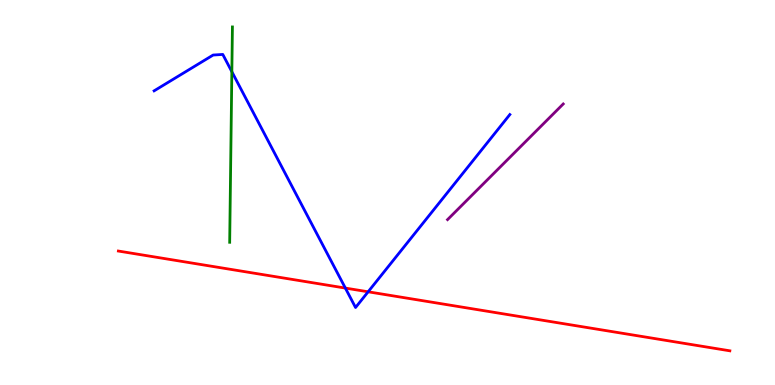[{'lines': ['blue', 'red'], 'intersections': [{'x': 4.46, 'y': 2.52}, {'x': 4.75, 'y': 2.42}]}, {'lines': ['green', 'red'], 'intersections': []}, {'lines': ['purple', 'red'], 'intersections': []}, {'lines': ['blue', 'green'], 'intersections': [{'x': 2.99, 'y': 8.14}]}, {'lines': ['blue', 'purple'], 'intersections': []}, {'lines': ['green', 'purple'], 'intersections': []}]